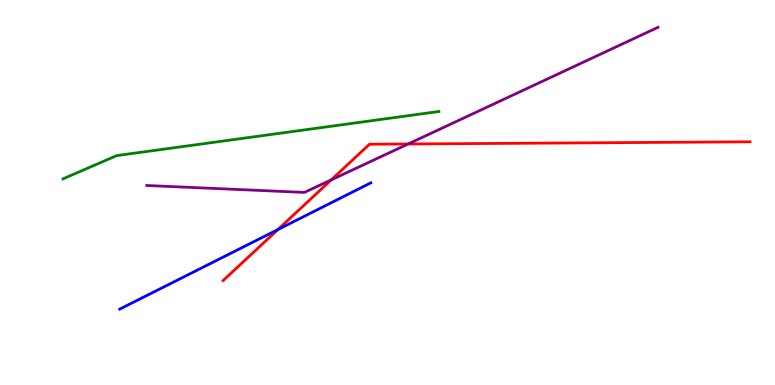[{'lines': ['blue', 'red'], 'intersections': [{'x': 3.59, 'y': 4.04}]}, {'lines': ['green', 'red'], 'intersections': []}, {'lines': ['purple', 'red'], 'intersections': [{'x': 4.27, 'y': 5.33}, {'x': 5.27, 'y': 6.26}]}, {'lines': ['blue', 'green'], 'intersections': []}, {'lines': ['blue', 'purple'], 'intersections': []}, {'lines': ['green', 'purple'], 'intersections': []}]